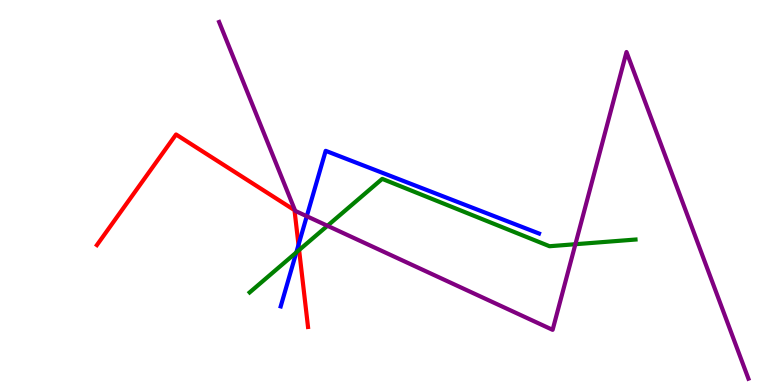[{'lines': ['blue', 'red'], 'intersections': [{'x': 3.85, 'y': 3.64}]}, {'lines': ['green', 'red'], 'intersections': [{'x': 3.86, 'y': 3.51}]}, {'lines': ['purple', 'red'], 'intersections': []}, {'lines': ['blue', 'green'], 'intersections': [{'x': 3.82, 'y': 3.44}]}, {'lines': ['blue', 'purple'], 'intersections': [{'x': 3.96, 'y': 4.38}]}, {'lines': ['green', 'purple'], 'intersections': [{'x': 4.23, 'y': 4.14}, {'x': 7.42, 'y': 3.66}]}]